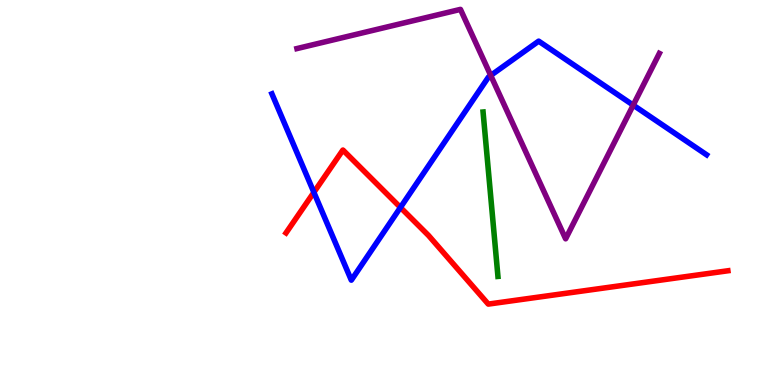[{'lines': ['blue', 'red'], 'intersections': [{'x': 4.05, 'y': 5.0}, {'x': 5.17, 'y': 4.61}]}, {'lines': ['green', 'red'], 'intersections': []}, {'lines': ['purple', 'red'], 'intersections': []}, {'lines': ['blue', 'green'], 'intersections': []}, {'lines': ['blue', 'purple'], 'intersections': [{'x': 6.33, 'y': 8.04}, {'x': 8.17, 'y': 7.27}]}, {'lines': ['green', 'purple'], 'intersections': []}]